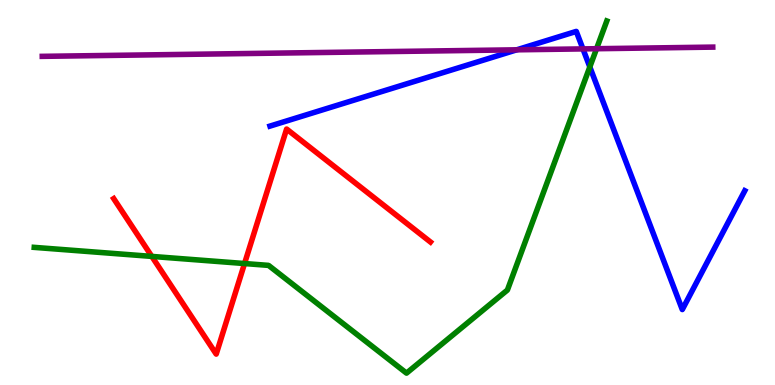[{'lines': ['blue', 'red'], 'intersections': []}, {'lines': ['green', 'red'], 'intersections': [{'x': 1.96, 'y': 3.34}, {'x': 3.16, 'y': 3.15}]}, {'lines': ['purple', 'red'], 'intersections': []}, {'lines': ['blue', 'green'], 'intersections': [{'x': 7.61, 'y': 8.26}]}, {'lines': ['blue', 'purple'], 'intersections': [{'x': 6.67, 'y': 8.71}, {'x': 7.52, 'y': 8.73}]}, {'lines': ['green', 'purple'], 'intersections': [{'x': 7.7, 'y': 8.73}]}]